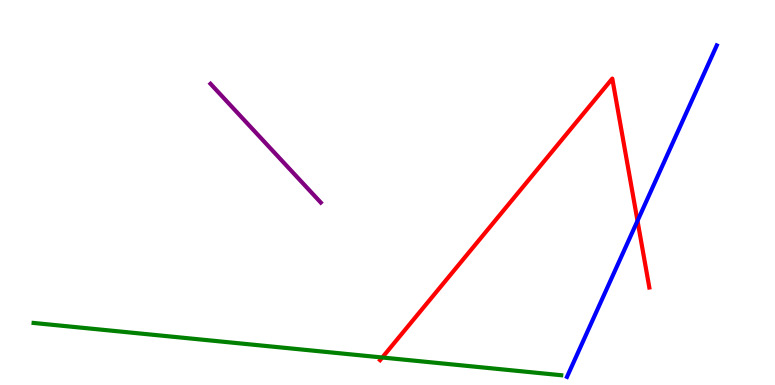[{'lines': ['blue', 'red'], 'intersections': [{'x': 8.23, 'y': 4.26}]}, {'lines': ['green', 'red'], 'intersections': [{'x': 4.93, 'y': 0.714}]}, {'lines': ['purple', 'red'], 'intersections': []}, {'lines': ['blue', 'green'], 'intersections': []}, {'lines': ['blue', 'purple'], 'intersections': []}, {'lines': ['green', 'purple'], 'intersections': []}]